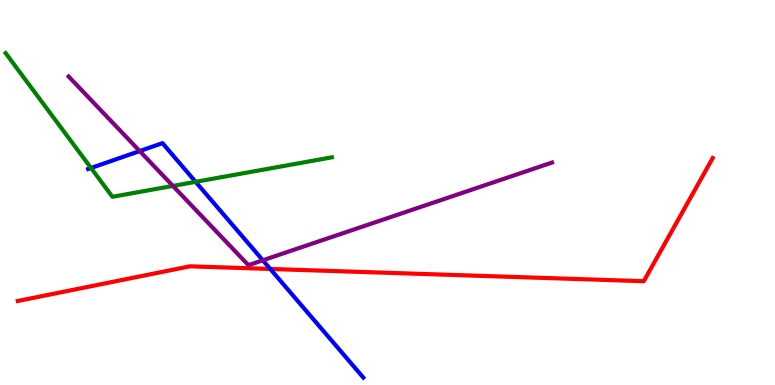[{'lines': ['blue', 'red'], 'intersections': [{'x': 3.49, 'y': 3.01}]}, {'lines': ['green', 'red'], 'intersections': []}, {'lines': ['purple', 'red'], 'intersections': []}, {'lines': ['blue', 'green'], 'intersections': [{'x': 1.17, 'y': 5.64}, {'x': 2.52, 'y': 5.28}]}, {'lines': ['blue', 'purple'], 'intersections': [{'x': 1.8, 'y': 6.08}, {'x': 3.39, 'y': 3.24}]}, {'lines': ['green', 'purple'], 'intersections': [{'x': 2.23, 'y': 5.17}]}]